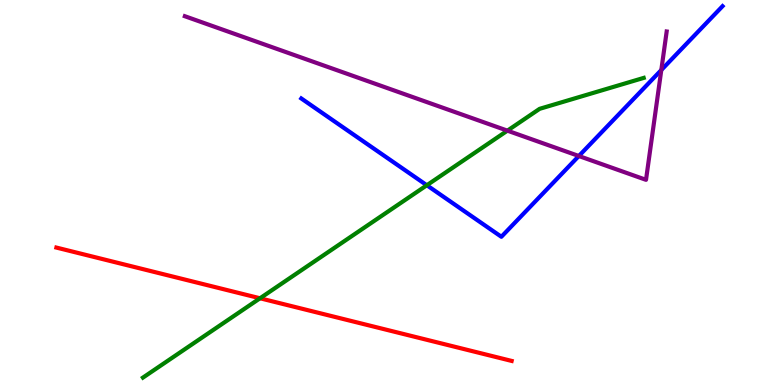[{'lines': ['blue', 'red'], 'intersections': []}, {'lines': ['green', 'red'], 'intersections': [{'x': 3.36, 'y': 2.25}]}, {'lines': ['purple', 'red'], 'intersections': []}, {'lines': ['blue', 'green'], 'intersections': [{'x': 5.51, 'y': 5.19}]}, {'lines': ['blue', 'purple'], 'intersections': [{'x': 7.47, 'y': 5.95}, {'x': 8.53, 'y': 8.18}]}, {'lines': ['green', 'purple'], 'intersections': [{'x': 6.55, 'y': 6.61}]}]